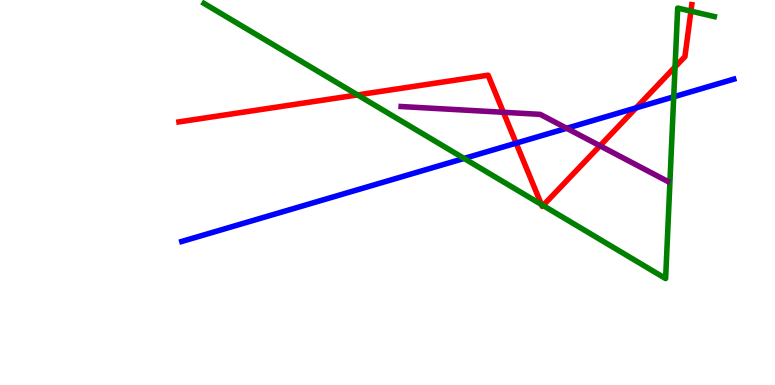[{'lines': ['blue', 'red'], 'intersections': [{'x': 6.66, 'y': 6.28}, {'x': 8.21, 'y': 7.2}]}, {'lines': ['green', 'red'], 'intersections': [{'x': 4.61, 'y': 7.53}, {'x': 6.99, 'y': 4.69}, {'x': 7.01, 'y': 4.66}, {'x': 8.71, 'y': 8.26}, {'x': 8.92, 'y': 9.71}]}, {'lines': ['purple', 'red'], 'intersections': [{'x': 6.5, 'y': 7.08}, {'x': 7.74, 'y': 6.21}]}, {'lines': ['blue', 'green'], 'intersections': [{'x': 5.99, 'y': 5.88}, {'x': 8.69, 'y': 7.49}]}, {'lines': ['blue', 'purple'], 'intersections': [{'x': 7.31, 'y': 6.67}]}, {'lines': ['green', 'purple'], 'intersections': []}]